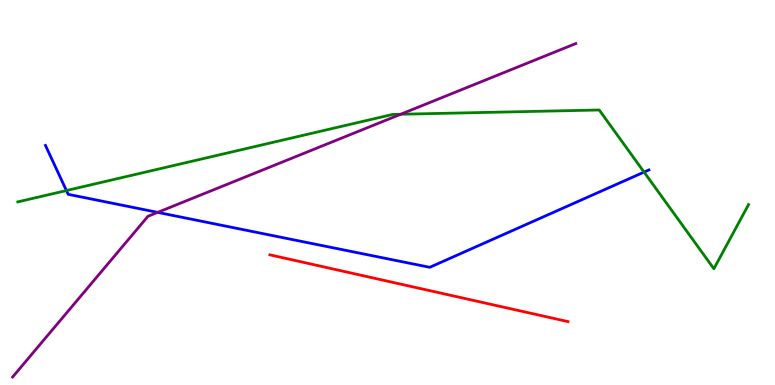[{'lines': ['blue', 'red'], 'intersections': []}, {'lines': ['green', 'red'], 'intersections': []}, {'lines': ['purple', 'red'], 'intersections': []}, {'lines': ['blue', 'green'], 'intersections': [{'x': 0.857, 'y': 5.05}, {'x': 8.31, 'y': 5.53}]}, {'lines': ['blue', 'purple'], 'intersections': [{'x': 2.03, 'y': 4.48}]}, {'lines': ['green', 'purple'], 'intersections': [{'x': 5.17, 'y': 7.03}]}]